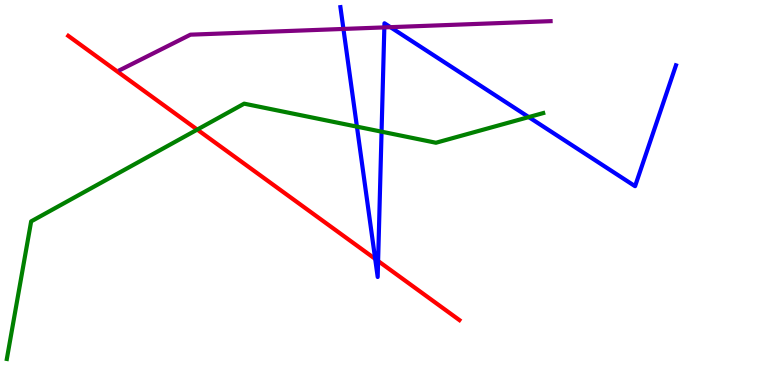[{'lines': ['blue', 'red'], 'intersections': [{'x': 4.84, 'y': 3.28}, {'x': 4.88, 'y': 3.22}]}, {'lines': ['green', 'red'], 'intersections': [{'x': 2.55, 'y': 6.63}]}, {'lines': ['purple', 'red'], 'intersections': []}, {'lines': ['blue', 'green'], 'intersections': [{'x': 4.61, 'y': 6.71}, {'x': 4.92, 'y': 6.58}, {'x': 6.82, 'y': 6.96}]}, {'lines': ['blue', 'purple'], 'intersections': [{'x': 4.43, 'y': 9.25}, {'x': 4.96, 'y': 9.29}, {'x': 5.04, 'y': 9.29}]}, {'lines': ['green', 'purple'], 'intersections': []}]